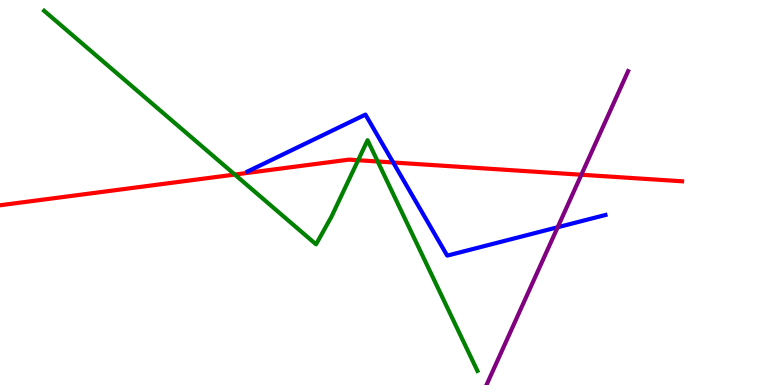[{'lines': ['blue', 'red'], 'intersections': [{'x': 5.07, 'y': 5.78}]}, {'lines': ['green', 'red'], 'intersections': [{'x': 3.03, 'y': 5.47}, {'x': 4.62, 'y': 5.84}, {'x': 4.87, 'y': 5.81}]}, {'lines': ['purple', 'red'], 'intersections': [{'x': 7.5, 'y': 5.46}]}, {'lines': ['blue', 'green'], 'intersections': []}, {'lines': ['blue', 'purple'], 'intersections': [{'x': 7.2, 'y': 4.1}]}, {'lines': ['green', 'purple'], 'intersections': []}]